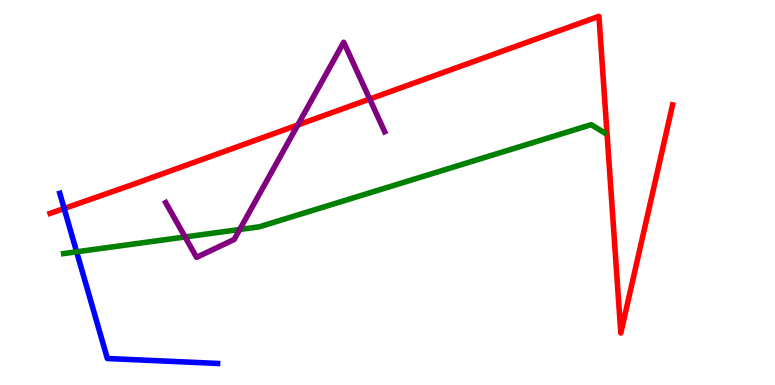[{'lines': ['blue', 'red'], 'intersections': [{'x': 0.828, 'y': 4.58}]}, {'lines': ['green', 'red'], 'intersections': []}, {'lines': ['purple', 'red'], 'intersections': [{'x': 3.84, 'y': 6.75}, {'x': 4.77, 'y': 7.43}]}, {'lines': ['blue', 'green'], 'intersections': [{'x': 0.989, 'y': 3.46}]}, {'lines': ['blue', 'purple'], 'intersections': []}, {'lines': ['green', 'purple'], 'intersections': [{'x': 2.39, 'y': 3.85}, {'x': 3.09, 'y': 4.04}]}]